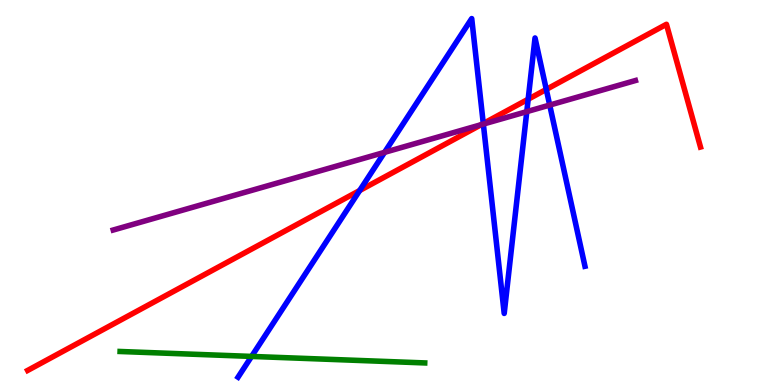[{'lines': ['blue', 'red'], 'intersections': [{'x': 4.64, 'y': 5.05}, {'x': 6.24, 'y': 6.79}, {'x': 6.82, 'y': 7.42}, {'x': 7.05, 'y': 7.68}]}, {'lines': ['green', 'red'], 'intersections': []}, {'lines': ['purple', 'red'], 'intersections': [{'x': 6.21, 'y': 6.76}]}, {'lines': ['blue', 'green'], 'intersections': [{'x': 3.25, 'y': 0.742}]}, {'lines': ['blue', 'purple'], 'intersections': [{'x': 4.96, 'y': 6.04}, {'x': 6.24, 'y': 6.78}, {'x': 6.8, 'y': 7.1}, {'x': 7.09, 'y': 7.27}]}, {'lines': ['green', 'purple'], 'intersections': []}]